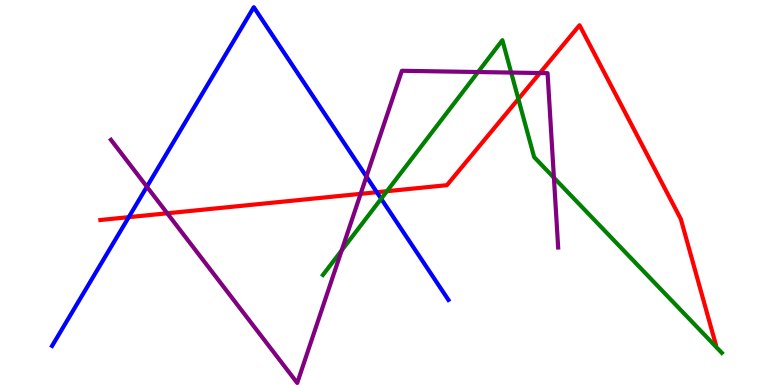[{'lines': ['blue', 'red'], 'intersections': [{'x': 1.66, 'y': 4.36}, {'x': 4.86, 'y': 5.01}]}, {'lines': ['green', 'red'], 'intersections': [{'x': 4.99, 'y': 5.03}, {'x': 6.69, 'y': 7.43}]}, {'lines': ['purple', 'red'], 'intersections': [{'x': 2.16, 'y': 4.46}, {'x': 4.65, 'y': 4.96}, {'x': 6.97, 'y': 8.1}]}, {'lines': ['blue', 'green'], 'intersections': [{'x': 4.92, 'y': 4.84}]}, {'lines': ['blue', 'purple'], 'intersections': [{'x': 1.9, 'y': 5.15}, {'x': 4.73, 'y': 5.41}]}, {'lines': ['green', 'purple'], 'intersections': [{'x': 4.41, 'y': 3.5}, {'x': 6.17, 'y': 8.13}, {'x': 6.6, 'y': 8.12}, {'x': 7.15, 'y': 5.38}]}]